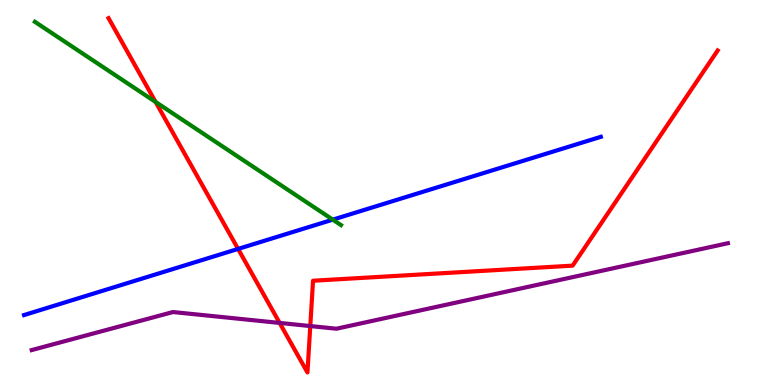[{'lines': ['blue', 'red'], 'intersections': [{'x': 3.07, 'y': 3.53}]}, {'lines': ['green', 'red'], 'intersections': [{'x': 2.01, 'y': 7.35}]}, {'lines': ['purple', 'red'], 'intersections': [{'x': 3.61, 'y': 1.61}, {'x': 4.0, 'y': 1.53}]}, {'lines': ['blue', 'green'], 'intersections': [{'x': 4.29, 'y': 4.29}]}, {'lines': ['blue', 'purple'], 'intersections': []}, {'lines': ['green', 'purple'], 'intersections': []}]